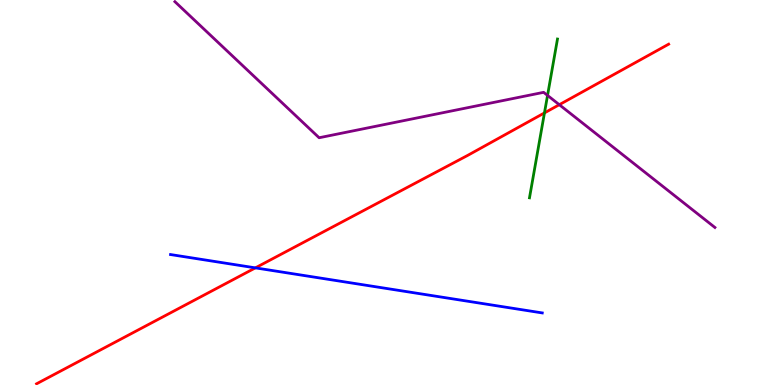[{'lines': ['blue', 'red'], 'intersections': [{'x': 3.3, 'y': 3.04}]}, {'lines': ['green', 'red'], 'intersections': [{'x': 7.03, 'y': 7.07}]}, {'lines': ['purple', 'red'], 'intersections': [{'x': 7.22, 'y': 7.28}]}, {'lines': ['blue', 'green'], 'intersections': []}, {'lines': ['blue', 'purple'], 'intersections': []}, {'lines': ['green', 'purple'], 'intersections': [{'x': 7.07, 'y': 7.52}]}]